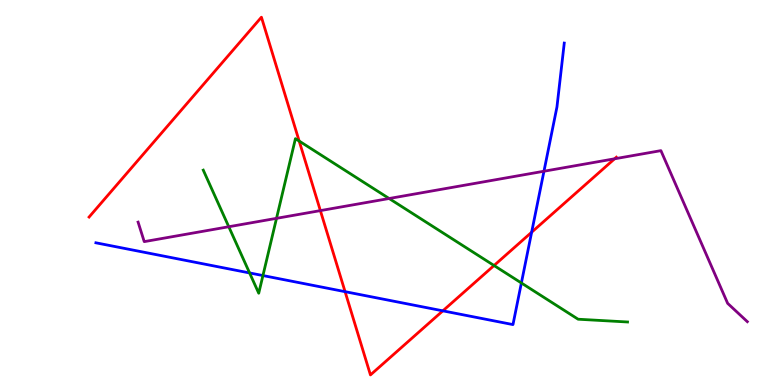[{'lines': ['blue', 'red'], 'intersections': [{'x': 4.45, 'y': 2.42}, {'x': 5.71, 'y': 1.93}, {'x': 6.86, 'y': 3.97}]}, {'lines': ['green', 'red'], 'intersections': [{'x': 3.86, 'y': 6.34}, {'x': 6.37, 'y': 3.1}]}, {'lines': ['purple', 'red'], 'intersections': [{'x': 4.13, 'y': 4.53}, {'x': 7.93, 'y': 5.88}]}, {'lines': ['blue', 'green'], 'intersections': [{'x': 3.22, 'y': 2.91}, {'x': 3.39, 'y': 2.84}, {'x': 6.73, 'y': 2.65}]}, {'lines': ['blue', 'purple'], 'intersections': [{'x': 7.02, 'y': 5.55}]}, {'lines': ['green', 'purple'], 'intersections': [{'x': 2.95, 'y': 4.11}, {'x': 3.57, 'y': 4.33}, {'x': 5.02, 'y': 4.84}]}]